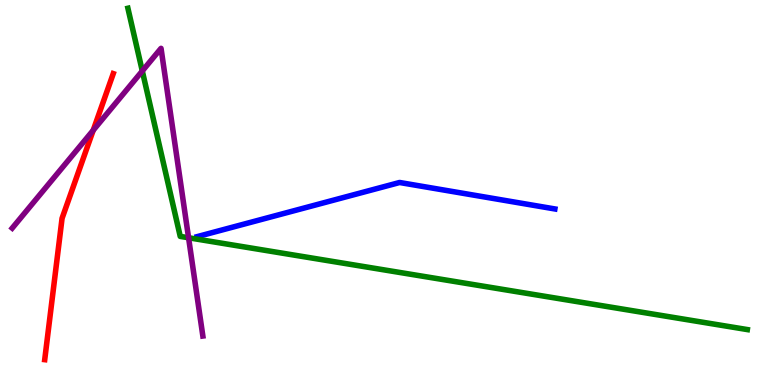[{'lines': ['blue', 'red'], 'intersections': []}, {'lines': ['green', 'red'], 'intersections': []}, {'lines': ['purple', 'red'], 'intersections': [{'x': 1.2, 'y': 6.62}]}, {'lines': ['blue', 'green'], 'intersections': []}, {'lines': ['blue', 'purple'], 'intersections': []}, {'lines': ['green', 'purple'], 'intersections': [{'x': 1.84, 'y': 8.16}, {'x': 2.43, 'y': 3.82}]}]